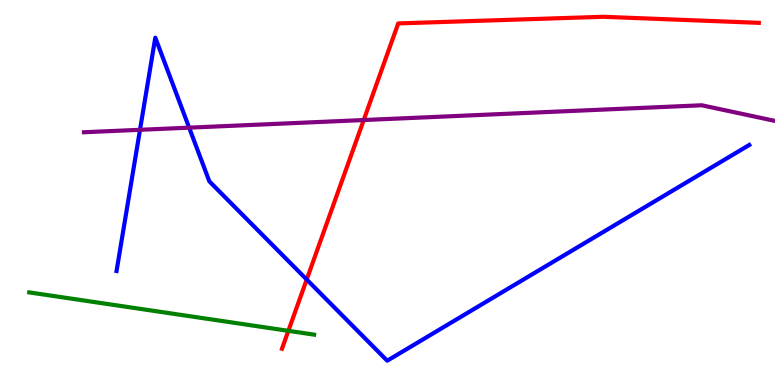[{'lines': ['blue', 'red'], 'intersections': [{'x': 3.96, 'y': 2.74}]}, {'lines': ['green', 'red'], 'intersections': [{'x': 3.72, 'y': 1.41}]}, {'lines': ['purple', 'red'], 'intersections': [{'x': 4.69, 'y': 6.88}]}, {'lines': ['blue', 'green'], 'intersections': []}, {'lines': ['blue', 'purple'], 'intersections': [{'x': 1.81, 'y': 6.63}, {'x': 2.44, 'y': 6.68}]}, {'lines': ['green', 'purple'], 'intersections': []}]